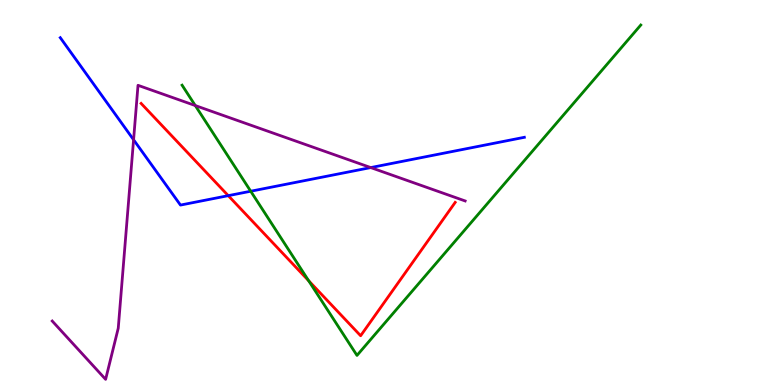[{'lines': ['blue', 'red'], 'intersections': [{'x': 2.95, 'y': 4.92}]}, {'lines': ['green', 'red'], 'intersections': [{'x': 3.98, 'y': 2.71}]}, {'lines': ['purple', 'red'], 'intersections': []}, {'lines': ['blue', 'green'], 'intersections': [{'x': 3.24, 'y': 5.03}]}, {'lines': ['blue', 'purple'], 'intersections': [{'x': 1.72, 'y': 6.37}, {'x': 4.78, 'y': 5.65}]}, {'lines': ['green', 'purple'], 'intersections': [{'x': 2.52, 'y': 7.26}]}]